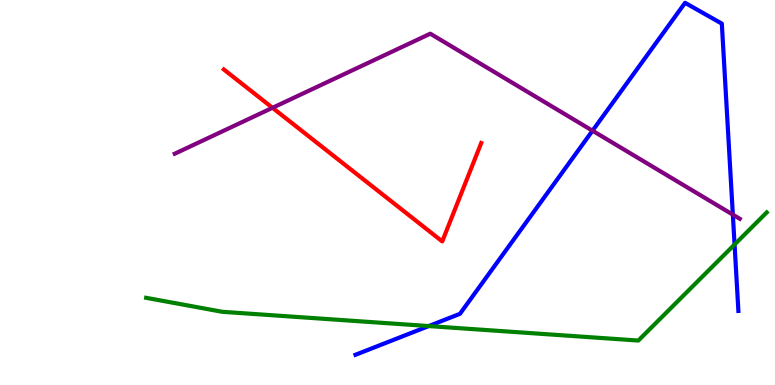[{'lines': ['blue', 'red'], 'intersections': []}, {'lines': ['green', 'red'], 'intersections': []}, {'lines': ['purple', 'red'], 'intersections': [{'x': 3.52, 'y': 7.2}]}, {'lines': ['blue', 'green'], 'intersections': [{'x': 5.53, 'y': 1.53}, {'x': 9.48, 'y': 3.65}]}, {'lines': ['blue', 'purple'], 'intersections': [{'x': 7.65, 'y': 6.61}, {'x': 9.46, 'y': 4.43}]}, {'lines': ['green', 'purple'], 'intersections': []}]